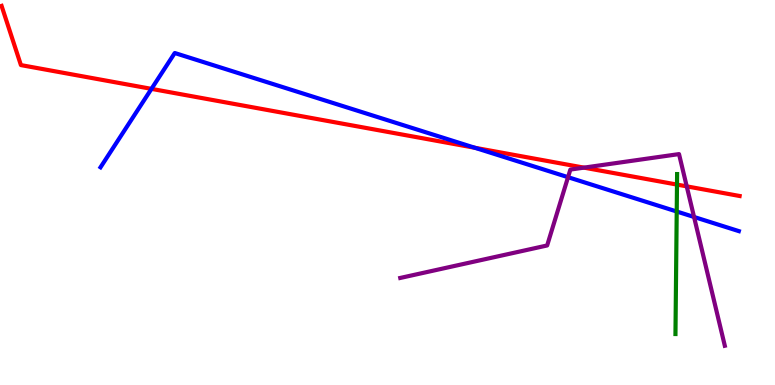[{'lines': ['blue', 'red'], 'intersections': [{'x': 1.95, 'y': 7.69}, {'x': 6.13, 'y': 6.16}]}, {'lines': ['green', 'red'], 'intersections': [{'x': 8.74, 'y': 5.21}]}, {'lines': ['purple', 'red'], 'intersections': [{'x': 7.53, 'y': 5.65}, {'x': 8.86, 'y': 5.16}]}, {'lines': ['blue', 'green'], 'intersections': [{'x': 8.73, 'y': 4.51}]}, {'lines': ['blue', 'purple'], 'intersections': [{'x': 7.33, 'y': 5.4}, {'x': 8.96, 'y': 4.36}]}, {'lines': ['green', 'purple'], 'intersections': []}]